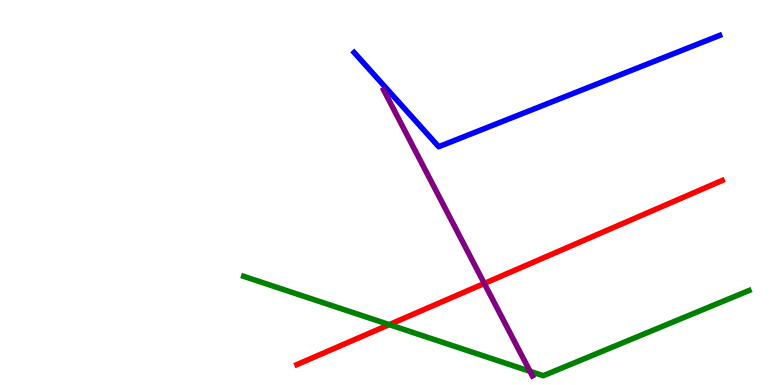[{'lines': ['blue', 'red'], 'intersections': []}, {'lines': ['green', 'red'], 'intersections': [{'x': 5.02, 'y': 1.57}]}, {'lines': ['purple', 'red'], 'intersections': [{'x': 6.25, 'y': 2.64}]}, {'lines': ['blue', 'green'], 'intersections': []}, {'lines': ['blue', 'purple'], 'intersections': []}, {'lines': ['green', 'purple'], 'intersections': [{'x': 6.84, 'y': 0.355}]}]